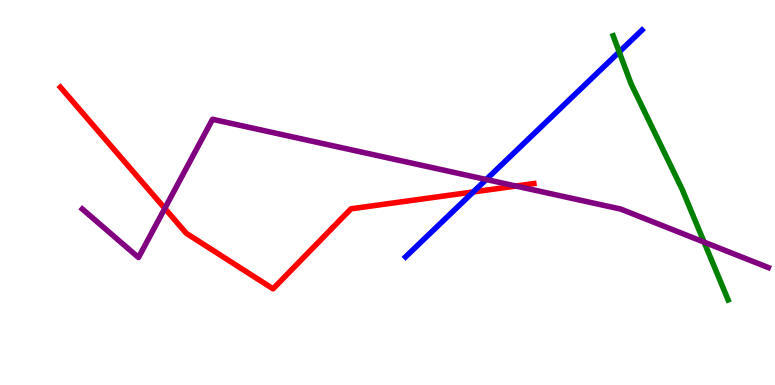[{'lines': ['blue', 'red'], 'intersections': [{'x': 6.11, 'y': 5.01}]}, {'lines': ['green', 'red'], 'intersections': []}, {'lines': ['purple', 'red'], 'intersections': [{'x': 2.13, 'y': 4.59}, {'x': 6.66, 'y': 5.17}]}, {'lines': ['blue', 'green'], 'intersections': [{'x': 7.99, 'y': 8.65}]}, {'lines': ['blue', 'purple'], 'intersections': [{'x': 6.27, 'y': 5.34}]}, {'lines': ['green', 'purple'], 'intersections': [{'x': 9.08, 'y': 3.71}]}]